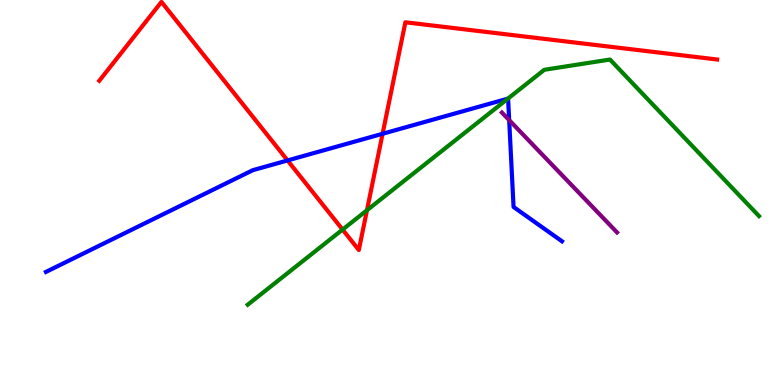[{'lines': ['blue', 'red'], 'intersections': [{'x': 3.71, 'y': 5.83}, {'x': 4.94, 'y': 6.53}]}, {'lines': ['green', 'red'], 'intersections': [{'x': 4.42, 'y': 4.04}, {'x': 4.73, 'y': 4.54}]}, {'lines': ['purple', 'red'], 'intersections': []}, {'lines': ['blue', 'green'], 'intersections': [{'x': 6.55, 'y': 7.44}]}, {'lines': ['blue', 'purple'], 'intersections': [{'x': 6.57, 'y': 6.88}]}, {'lines': ['green', 'purple'], 'intersections': []}]